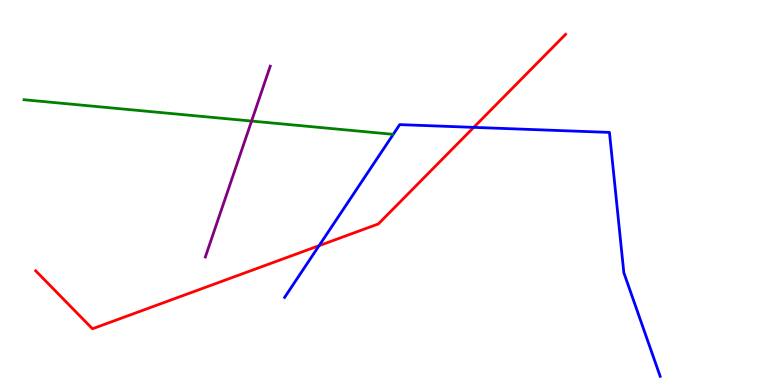[{'lines': ['blue', 'red'], 'intersections': [{'x': 4.12, 'y': 3.62}, {'x': 6.11, 'y': 6.69}]}, {'lines': ['green', 'red'], 'intersections': []}, {'lines': ['purple', 'red'], 'intersections': []}, {'lines': ['blue', 'green'], 'intersections': []}, {'lines': ['blue', 'purple'], 'intersections': []}, {'lines': ['green', 'purple'], 'intersections': [{'x': 3.25, 'y': 6.86}]}]